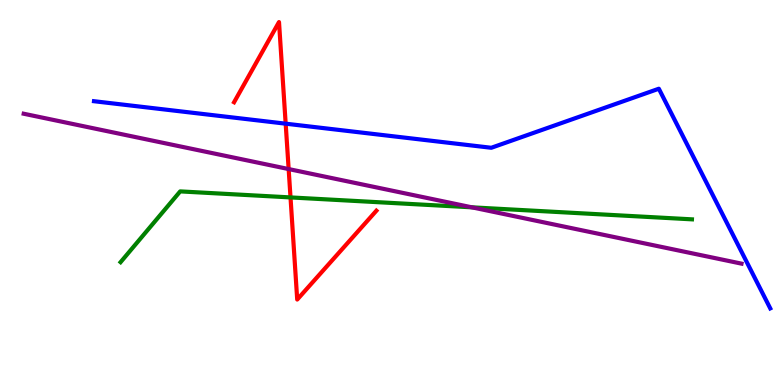[{'lines': ['blue', 'red'], 'intersections': [{'x': 3.69, 'y': 6.79}]}, {'lines': ['green', 'red'], 'intersections': [{'x': 3.75, 'y': 4.87}]}, {'lines': ['purple', 'red'], 'intersections': [{'x': 3.72, 'y': 5.61}]}, {'lines': ['blue', 'green'], 'intersections': []}, {'lines': ['blue', 'purple'], 'intersections': []}, {'lines': ['green', 'purple'], 'intersections': [{'x': 6.09, 'y': 4.61}]}]